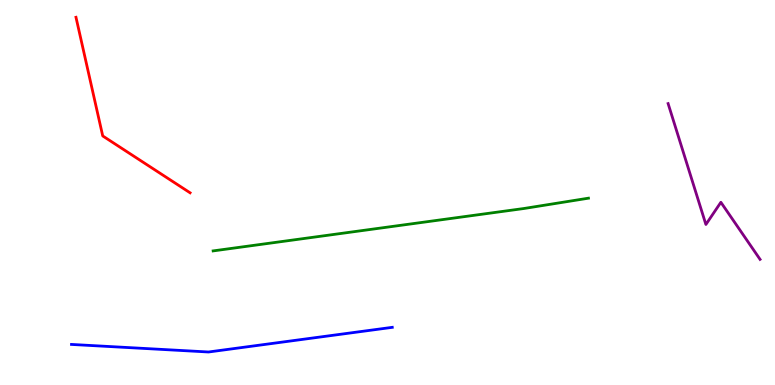[{'lines': ['blue', 'red'], 'intersections': []}, {'lines': ['green', 'red'], 'intersections': []}, {'lines': ['purple', 'red'], 'intersections': []}, {'lines': ['blue', 'green'], 'intersections': []}, {'lines': ['blue', 'purple'], 'intersections': []}, {'lines': ['green', 'purple'], 'intersections': []}]